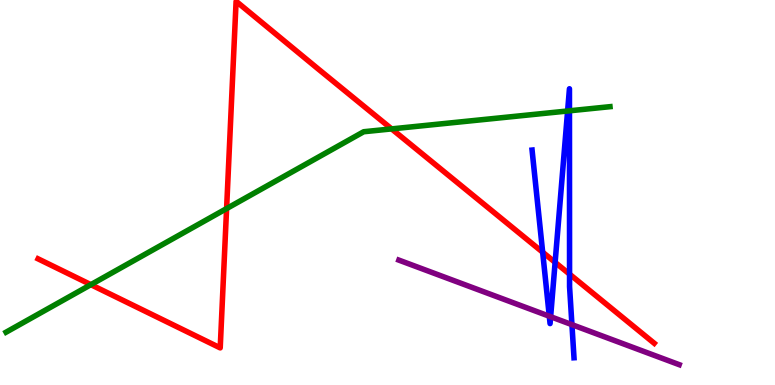[{'lines': ['blue', 'red'], 'intersections': [{'x': 7.0, 'y': 3.45}, {'x': 7.16, 'y': 3.19}, {'x': 7.35, 'y': 2.88}]}, {'lines': ['green', 'red'], 'intersections': [{'x': 1.17, 'y': 2.61}, {'x': 2.92, 'y': 4.58}, {'x': 5.05, 'y': 6.65}]}, {'lines': ['purple', 'red'], 'intersections': []}, {'lines': ['blue', 'green'], 'intersections': [{'x': 7.32, 'y': 7.12}, {'x': 7.35, 'y': 7.12}]}, {'lines': ['blue', 'purple'], 'intersections': [{'x': 7.09, 'y': 1.79}, {'x': 7.1, 'y': 1.77}, {'x': 7.38, 'y': 1.57}]}, {'lines': ['green', 'purple'], 'intersections': []}]